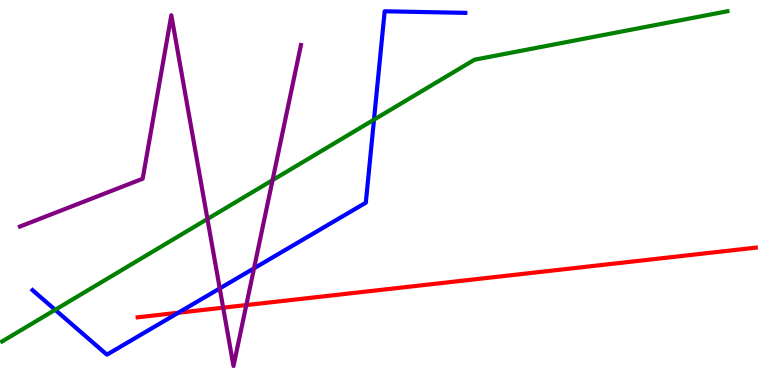[{'lines': ['blue', 'red'], 'intersections': [{'x': 2.3, 'y': 1.88}]}, {'lines': ['green', 'red'], 'intersections': []}, {'lines': ['purple', 'red'], 'intersections': [{'x': 2.88, 'y': 2.01}, {'x': 3.18, 'y': 2.08}]}, {'lines': ['blue', 'green'], 'intersections': [{'x': 0.712, 'y': 1.95}, {'x': 4.83, 'y': 6.89}]}, {'lines': ['blue', 'purple'], 'intersections': [{'x': 2.84, 'y': 2.51}, {'x': 3.28, 'y': 3.03}]}, {'lines': ['green', 'purple'], 'intersections': [{'x': 2.68, 'y': 4.31}, {'x': 3.52, 'y': 5.32}]}]